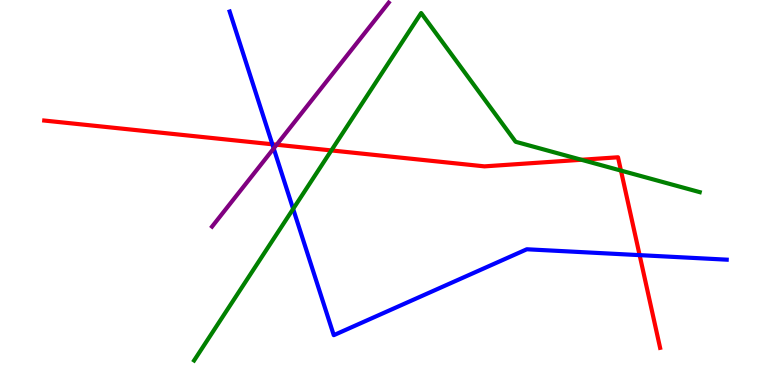[{'lines': ['blue', 'red'], 'intersections': [{'x': 3.51, 'y': 6.25}, {'x': 8.25, 'y': 3.37}]}, {'lines': ['green', 'red'], 'intersections': [{'x': 4.28, 'y': 6.09}, {'x': 7.5, 'y': 5.85}, {'x': 8.01, 'y': 5.57}]}, {'lines': ['purple', 'red'], 'intersections': [{'x': 3.57, 'y': 6.24}]}, {'lines': ['blue', 'green'], 'intersections': [{'x': 3.78, 'y': 4.57}]}, {'lines': ['blue', 'purple'], 'intersections': [{'x': 3.53, 'y': 6.14}]}, {'lines': ['green', 'purple'], 'intersections': []}]